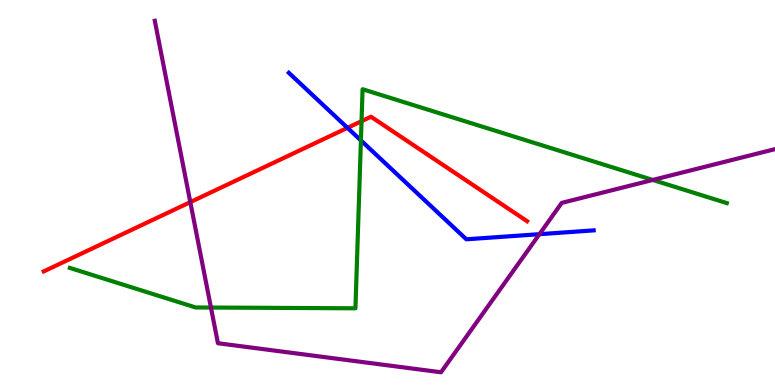[{'lines': ['blue', 'red'], 'intersections': [{'x': 4.48, 'y': 6.68}]}, {'lines': ['green', 'red'], 'intersections': [{'x': 4.67, 'y': 6.85}]}, {'lines': ['purple', 'red'], 'intersections': [{'x': 2.46, 'y': 4.75}]}, {'lines': ['blue', 'green'], 'intersections': [{'x': 4.66, 'y': 6.35}]}, {'lines': ['blue', 'purple'], 'intersections': [{'x': 6.96, 'y': 3.92}]}, {'lines': ['green', 'purple'], 'intersections': [{'x': 2.72, 'y': 2.01}, {'x': 8.42, 'y': 5.33}]}]